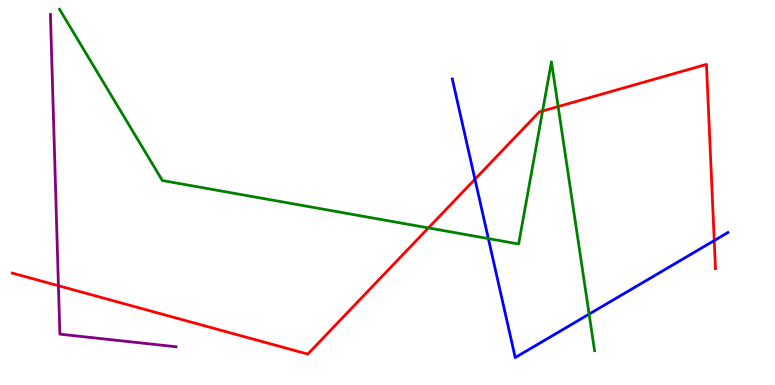[{'lines': ['blue', 'red'], 'intersections': [{'x': 6.13, 'y': 5.34}, {'x': 9.22, 'y': 3.75}]}, {'lines': ['green', 'red'], 'intersections': [{'x': 5.53, 'y': 4.08}, {'x': 7.0, 'y': 7.12}, {'x': 7.2, 'y': 7.23}]}, {'lines': ['purple', 'red'], 'intersections': [{'x': 0.754, 'y': 2.58}]}, {'lines': ['blue', 'green'], 'intersections': [{'x': 6.3, 'y': 3.8}, {'x': 7.6, 'y': 1.84}]}, {'lines': ['blue', 'purple'], 'intersections': []}, {'lines': ['green', 'purple'], 'intersections': []}]